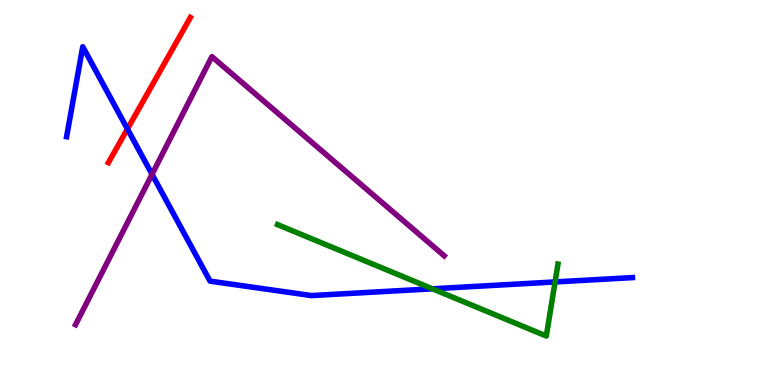[{'lines': ['blue', 'red'], 'intersections': [{'x': 1.64, 'y': 6.65}]}, {'lines': ['green', 'red'], 'intersections': []}, {'lines': ['purple', 'red'], 'intersections': []}, {'lines': ['blue', 'green'], 'intersections': [{'x': 5.58, 'y': 2.5}, {'x': 7.16, 'y': 2.68}]}, {'lines': ['blue', 'purple'], 'intersections': [{'x': 1.96, 'y': 5.47}]}, {'lines': ['green', 'purple'], 'intersections': []}]